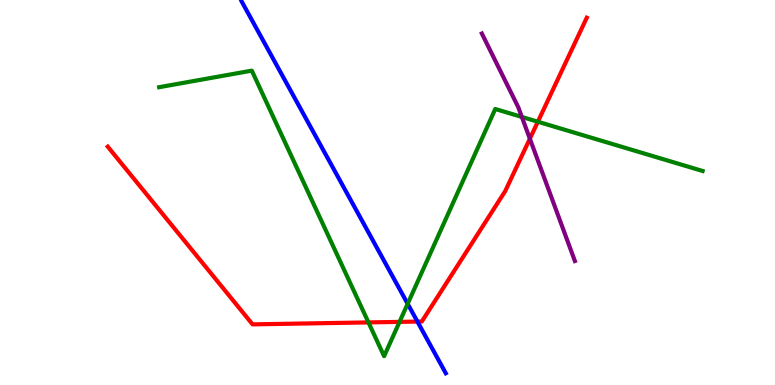[{'lines': ['blue', 'red'], 'intersections': [{'x': 5.39, 'y': 1.65}]}, {'lines': ['green', 'red'], 'intersections': [{'x': 4.75, 'y': 1.63}, {'x': 5.16, 'y': 1.64}, {'x': 6.94, 'y': 6.84}]}, {'lines': ['purple', 'red'], 'intersections': [{'x': 6.84, 'y': 6.4}]}, {'lines': ['blue', 'green'], 'intersections': [{'x': 5.26, 'y': 2.11}]}, {'lines': ['blue', 'purple'], 'intersections': []}, {'lines': ['green', 'purple'], 'intersections': [{'x': 6.73, 'y': 6.96}]}]